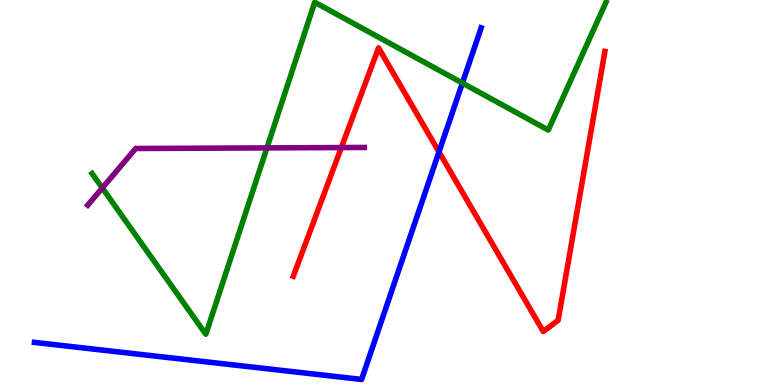[{'lines': ['blue', 'red'], 'intersections': [{'x': 5.66, 'y': 6.05}]}, {'lines': ['green', 'red'], 'intersections': []}, {'lines': ['purple', 'red'], 'intersections': [{'x': 4.4, 'y': 6.17}]}, {'lines': ['blue', 'green'], 'intersections': [{'x': 5.97, 'y': 7.84}]}, {'lines': ['blue', 'purple'], 'intersections': []}, {'lines': ['green', 'purple'], 'intersections': [{'x': 1.32, 'y': 5.12}, {'x': 3.44, 'y': 6.16}]}]